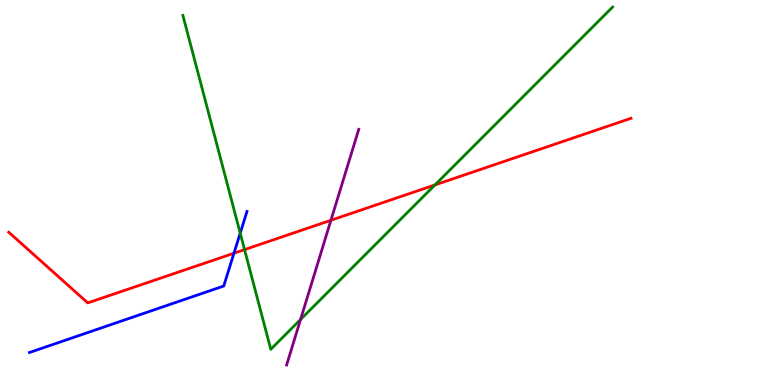[{'lines': ['blue', 'red'], 'intersections': [{'x': 3.02, 'y': 3.42}]}, {'lines': ['green', 'red'], 'intersections': [{'x': 3.16, 'y': 3.52}, {'x': 5.61, 'y': 5.2}]}, {'lines': ['purple', 'red'], 'intersections': [{'x': 4.27, 'y': 4.28}]}, {'lines': ['blue', 'green'], 'intersections': [{'x': 3.1, 'y': 3.94}]}, {'lines': ['blue', 'purple'], 'intersections': []}, {'lines': ['green', 'purple'], 'intersections': [{'x': 3.88, 'y': 1.7}]}]